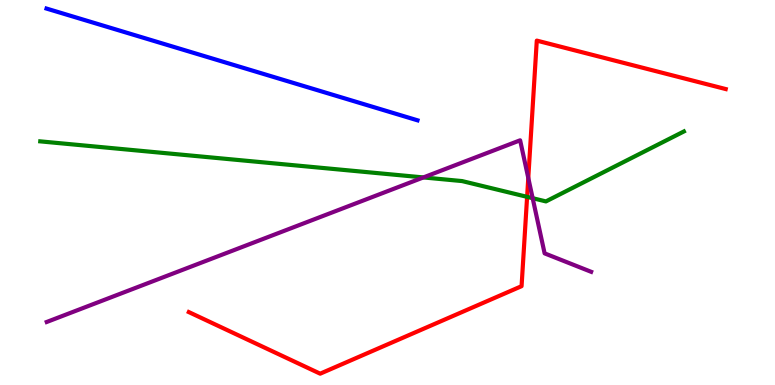[{'lines': ['blue', 'red'], 'intersections': []}, {'lines': ['green', 'red'], 'intersections': [{'x': 6.8, 'y': 4.89}]}, {'lines': ['purple', 'red'], 'intersections': [{'x': 6.82, 'y': 5.38}]}, {'lines': ['blue', 'green'], 'intersections': []}, {'lines': ['blue', 'purple'], 'intersections': []}, {'lines': ['green', 'purple'], 'intersections': [{'x': 5.46, 'y': 5.39}, {'x': 6.87, 'y': 4.85}]}]